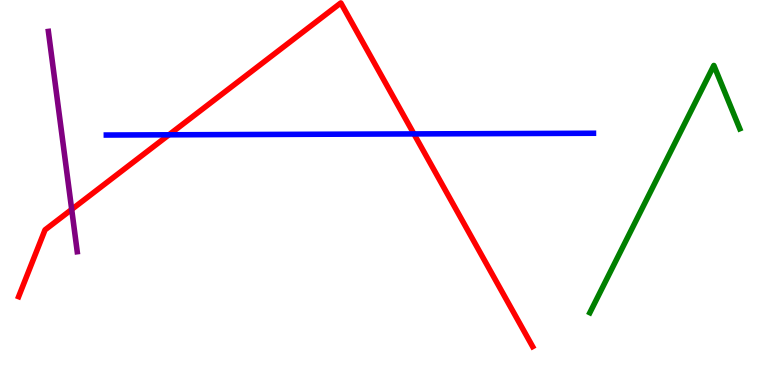[{'lines': ['blue', 'red'], 'intersections': [{'x': 2.18, 'y': 6.5}, {'x': 5.34, 'y': 6.52}]}, {'lines': ['green', 'red'], 'intersections': []}, {'lines': ['purple', 'red'], 'intersections': [{'x': 0.925, 'y': 4.56}]}, {'lines': ['blue', 'green'], 'intersections': []}, {'lines': ['blue', 'purple'], 'intersections': []}, {'lines': ['green', 'purple'], 'intersections': []}]